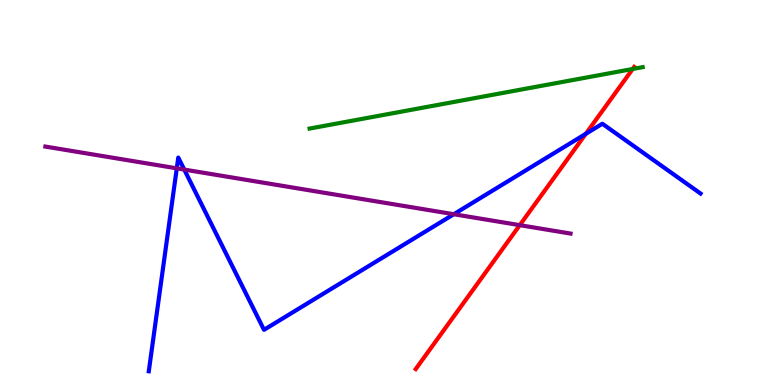[{'lines': ['blue', 'red'], 'intersections': [{'x': 7.56, 'y': 6.52}]}, {'lines': ['green', 'red'], 'intersections': [{'x': 8.16, 'y': 8.21}]}, {'lines': ['purple', 'red'], 'intersections': [{'x': 6.71, 'y': 4.15}]}, {'lines': ['blue', 'green'], 'intersections': []}, {'lines': ['blue', 'purple'], 'intersections': [{'x': 2.28, 'y': 5.63}, {'x': 2.38, 'y': 5.6}, {'x': 5.86, 'y': 4.44}]}, {'lines': ['green', 'purple'], 'intersections': []}]